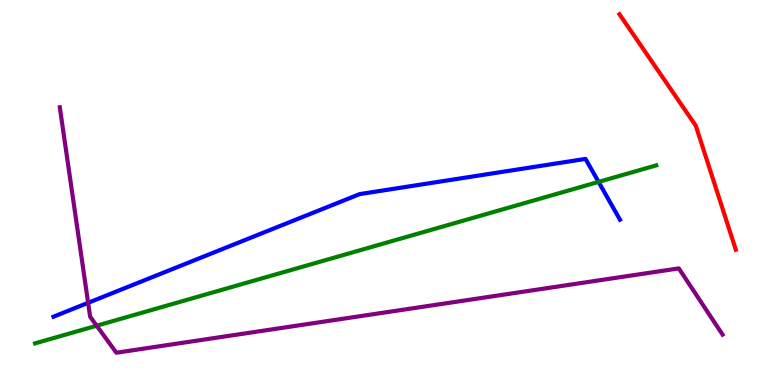[{'lines': ['blue', 'red'], 'intersections': []}, {'lines': ['green', 'red'], 'intersections': []}, {'lines': ['purple', 'red'], 'intersections': []}, {'lines': ['blue', 'green'], 'intersections': [{'x': 7.72, 'y': 5.28}]}, {'lines': ['blue', 'purple'], 'intersections': [{'x': 1.14, 'y': 2.13}]}, {'lines': ['green', 'purple'], 'intersections': [{'x': 1.25, 'y': 1.54}]}]